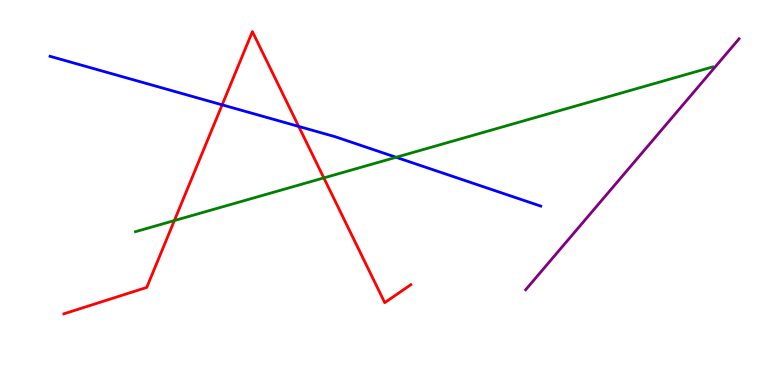[{'lines': ['blue', 'red'], 'intersections': [{'x': 2.87, 'y': 7.28}, {'x': 3.85, 'y': 6.72}]}, {'lines': ['green', 'red'], 'intersections': [{'x': 2.25, 'y': 4.27}, {'x': 4.18, 'y': 5.38}]}, {'lines': ['purple', 'red'], 'intersections': []}, {'lines': ['blue', 'green'], 'intersections': [{'x': 5.11, 'y': 5.91}]}, {'lines': ['blue', 'purple'], 'intersections': []}, {'lines': ['green', 'purple'], 'intersections': []}]